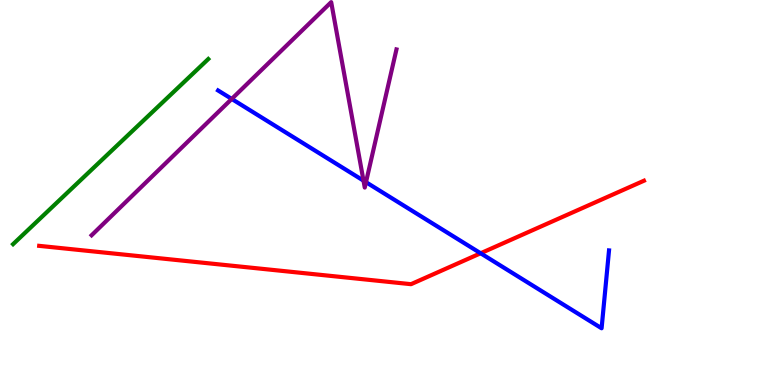[{'lines': ['blue', 'red'], 'intersections': [{'x': 6.2, 'y': 3.42}]}, {'lines': ['green', 'red'], 'intersections': []}, {'lines': ['purple', 'red'], 'intersections': []}, {'lines': ['blue', 'green'], 'intersections': []}, {'lines': ['blue', 'purple'], 'intersections': [{'x': 2.99, 'y': 7.43}, {'x': 4.69, 'y': 5.31}, {'x': 4.72, 'y': 5.27}]}, {'lines': ['green', 'purple'], 'intersections': []}]